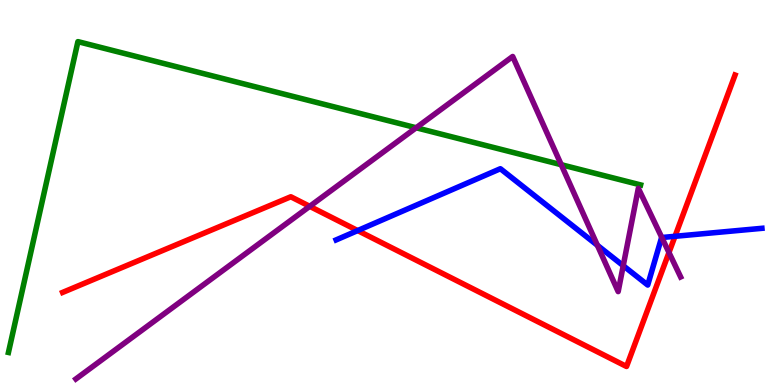[{'lines': ['blue', 'red'], 'intersections': [{'x': 4.62, 'y': 4.01}, {'x': 8.71, 'y': 3.86}]}, {'lines': ['green', 'red'], 'intersections': []}, {'lines': ['purple', 'red'], 'intersections': [{'x': 4.0, 'y': 4.64}, {'x': 8.63, 'y': 3.44}]}, {'lines': ['blue', 'green'], 'intersections': []}, {'lines': ['blue', 'purple'], 'intersections': [{'x': 7.71, 'y': 3.63}, {'x': 8.04, 'y': 3.1}, {'x': 8.54, 'y': 3.83}]}, {'lines': ['green', 'purple'], 'intersections': [{'x': 5.37, 'y': 6.68}, {'x': 7.24, 'y': 5.72}]}]